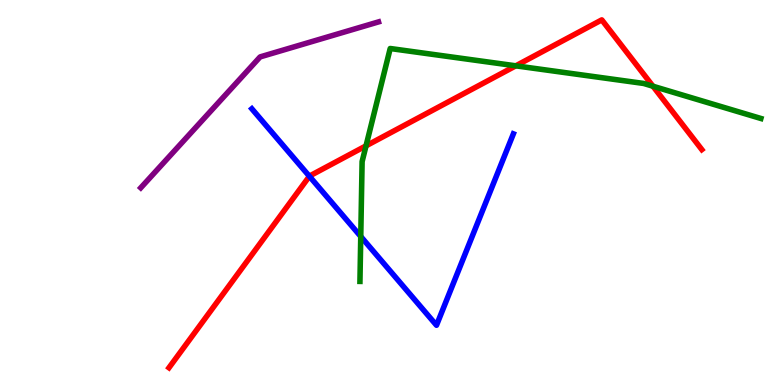[{'lines': ['blue', 'red'], 'intersections': [{'x': 3.99, 'y': 5.42}]}, {'lines': ['green', 'red'], 'intersections': [{'x': 4.72, 'y': 6.21}, {'x': 6.66, 'y': 8.29}, {'x': 8.43, 'y': 7.76}]}, {'lines': ['purple', 'red'], 'intersections': []}, {'lines': ['blue', 'green'], 'intersections': [{'x': 4.65, 'y': 3.86}]}, {'lines': ['blue', 'purple'], 'intersections': []}, {'lines': ['green', 'purple'], 'intersections': []}]